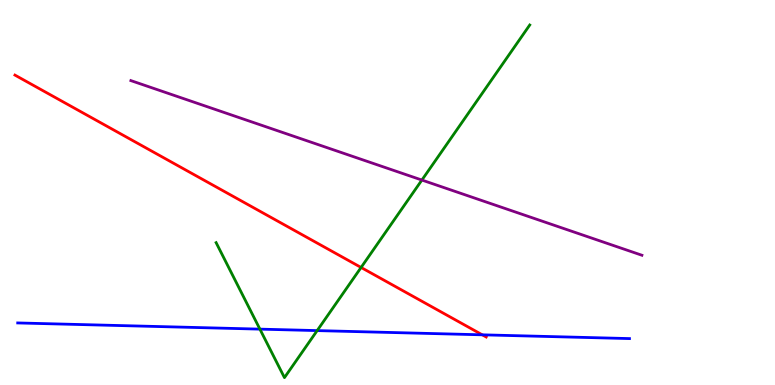[{'lines': ['blue', 'red'], 'intersections': [{'x': 6.22, 'y': 1.3}]}, {'lines': ['green', 'red'], 'intersections': [{'x': 4.66, 'y': 3.05}]}, {'lines': ['purple', 'red'], 'intersections': []}, {'lines': ['blue', 'green'], 'intersections': [{'x': 3.35, 'y': 1.45}, {'x': 4.09, 'y': 1.41}]}, {'lines': ['blue', 'purple'], 'intersections': []}, {'lines': ['green', 'purple'], 'intersections': [{'x': 5.44, 'y': 5.32}]}]